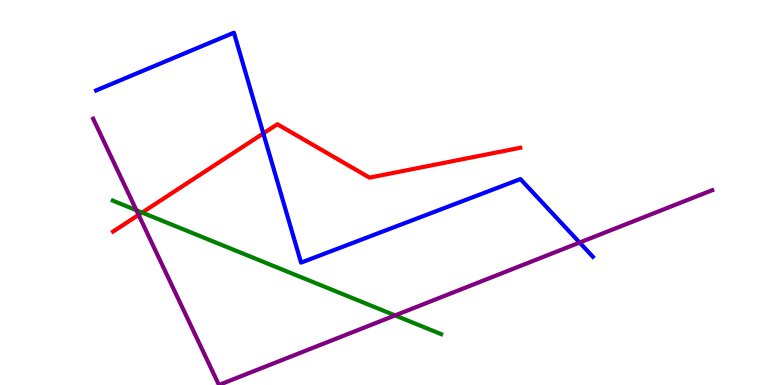[{'lines': ['blue', 'red'], 'intersections': [{'x': 3.4, 'y': 6.53}]}, {'lines': ['green', 'red'], 'intersections': [{'x': 1.83, 'y': 4.48}]}, {'lines': ['purple', 'red'], 'intersections': [{'x': 1.79, 'y': 4.42}]}, {'lines': ['blue', 'green'], 'intersections': []}, {'lines': ['blue', 'purple'], 'intersections': [{'x': 7.48, 'y': 3.7}]}, {'lines': ['green', 'purple'], 'intersections': [{'x': 1.76, 'y': 4.54}, {'x': 5.1, 'y': 1.81}]}]